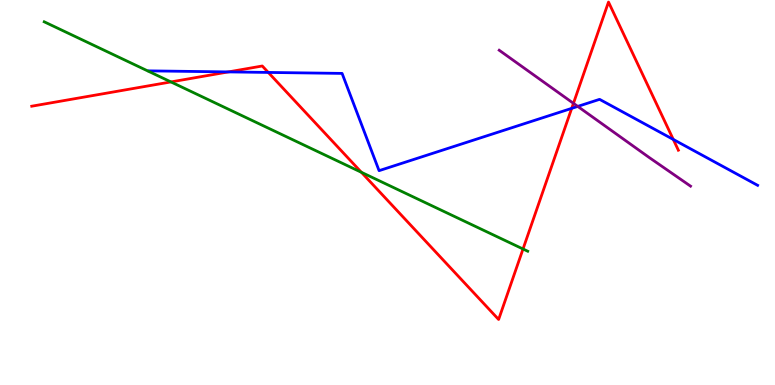[{'lines': ['blue', 'red'], 'intersections': [{'x': 2.95, 'y': 8.13}, {'x': 3.46, 'y': 8.12}, {'x': 7.38, 'y': 7.19}, {'x': 8.69, 'y': 6.38}]}, {'lines': ['green', 'red'], 'intersections': [{'x': 2.21, 'y': 7.87}, {'x': 4.66, 'y': 5.52}, {'x': 6.75, 'y': 3.53}]}, {'lines': ['purple', 'red'], 'intersections': [{'x': 7.4, 'y': 7.32}]}, {'lines': ['blue', 'green'], 'intersections': []}, {'lines': ['blue', 'purple'], 'intersections': [{'x': 7.45, 'y': 7.24}]}, {'lines': ['green', 'purple'], 'intersections': []}]